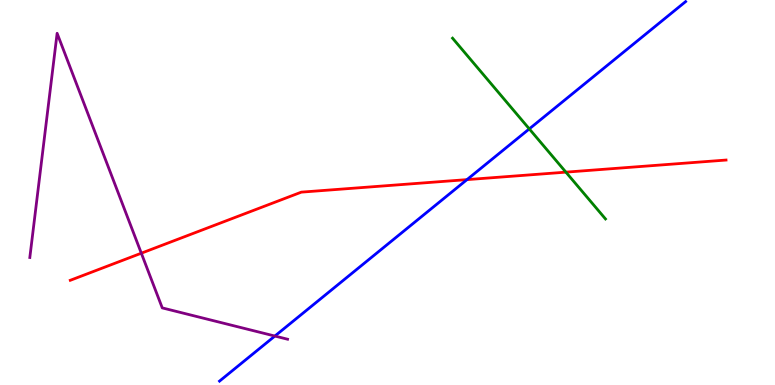[{'lines': ['blue', 'red'], 'intersections': [{'x': 6.03, 'y': 5.33}]}, {'lines': ['green', 'red'], 'intersections': [{'x': 7.3, 'y': 5.53}]}, {'lines': ['purple', 'red'], 'intersections': [{'x': 1.82, 'y': 3.42}]}, {'lines': ['blue', 'green'], 'intersections': [{'x': 6.83, 'y': 6.65}]}, {'lines': ['blue', 'purple'], 'intersections': [{'x': 3.55, 'y': 1.27}]}, {'lines': ['green', 'purple'], 'intersections': []}]